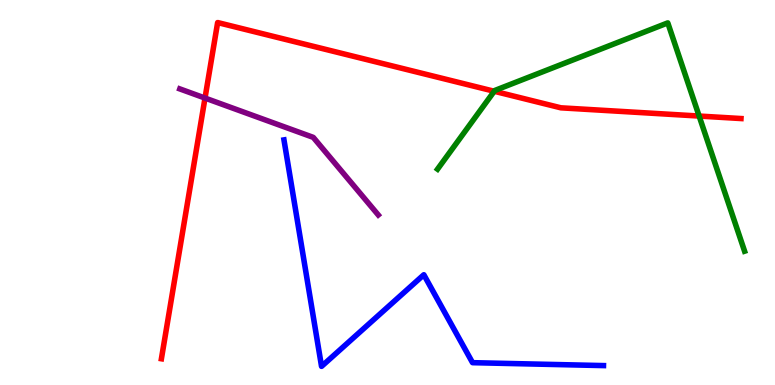[{'lines': ['blue', 'red'], 'intersections': []}, {'lines': ['green', 'red'], 'intersections': [{'x': 6.38, 'y': 7.63}, {'x': 9.02, 'y': 6.99}]}, {'lines': ['purple', 'red'], 'intersections': [{'x': 2.65, 'y': 7.45}]}, {'lines': ['blue', 'green'], 'intersections': []}, {'lines': ['blue', 'purple'], 'intersections': []}, {'lines': ['green', 'purple'], 'intersections': []}]